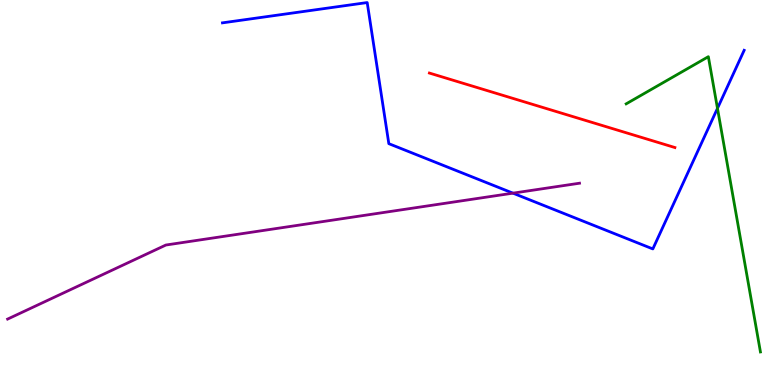[{'lines': ['blue', 'red'], 'intersections': []}, {'lines': ['green', 'red'], 'intersections': []}, {'lines': ['purple', 'red'], 'intersections': []}, {'lines': ['blue', 'green'], 'intersections': [{'x': 9.26, 'y': 7.19}]}, {'lines': ['blue', 'purple'], 'intersections': [{'x': 6.62, 'y': 4.98}]}, {'lines': ['green', 'purple'], 'intersections': []}]